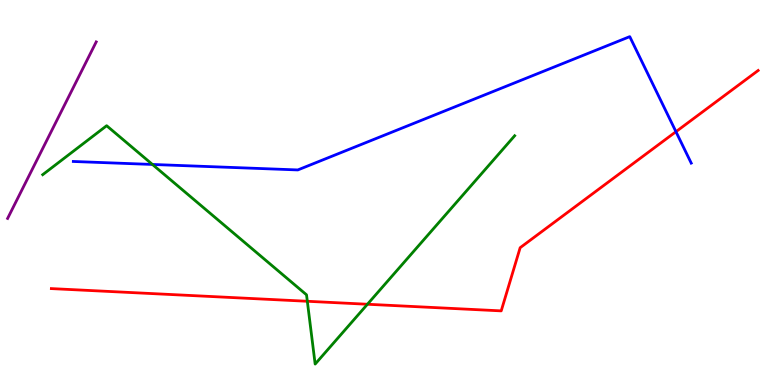[{'lines': ['blue', 'red'], 'intersections': [{'x': 8.72, 'y': 6.58}]}, {'lines': ['green', 'red'], 'intersections': [{'x': 3.97, 'y': 2.17}, {'x': 4.74, 'y': 2.1}]}, {'lines': ['purple', 'red'], 'intersections': []}, {'lines': ['blue', 'green'], 'intersections': [{'x': 1.97, 'y': 5.73}]}, {'lines': ['blue', 'purple'], 'intersections': []}, {'lines': ['green', 'purple'], 'intersections': []}]